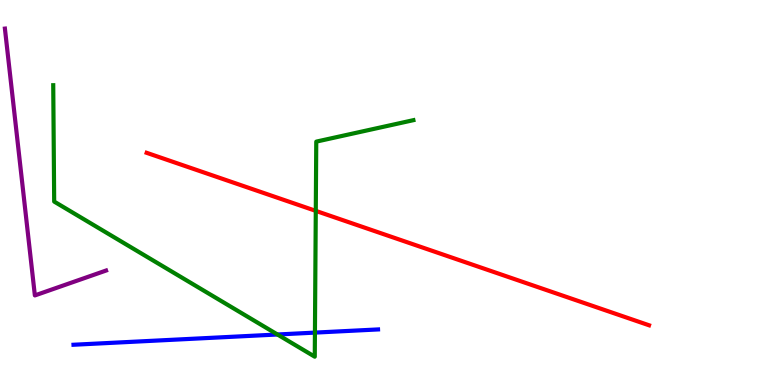[{'lines': ['blue', 'red'], 'intersections': []}, {'lines': ['green', 'red'], 'intersections': [{'x': 4.07, 'y': 4.52}]}, {'lines': ['purple', 'red'], 'intersections': []}, {'lines': ['blue', 'green'], 'intersections': [{'x': 3.58, 'y': 1.31}, {'x': 4.06, 'y': 1.36}]}, {'lines': ['blue', 'purple'], 'intersections': []}, {'lines': ['green', 'purple'], 'intersections': []}]